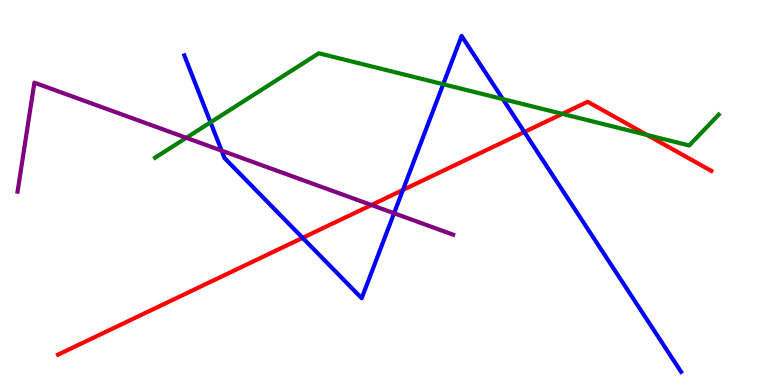[{'lines': ['blue', 'red'], 'intersections': [{'x': 3.9, 'y': 3.82}, {'x': 5.2, 'y': 5.07}, {'x': 6.77, 'y': 6.57}]}, {'lines': ['green', 'red'], 'intersections': [{'x': 7.26, 'y': 7.04}, {'x': 8.35, 'y': 6.49}]}, {'lines': ['purple', 'red'], 'intersections': [{'x': 4.79, 'y': 4.68}]}, {'lines': ['blue', 'green'], 'intersections': [{'x': 2.72, 'y': 6.82}, {'x': 5.72, 'y': 7.81}, {'x': 6.49, 'y': 7.43}]}, {'lines': ['blue', 'purple'], 'intersections': [{'x': 2.86, 'y': 6.09}, {'x': 5.08, 'y': 4.46}]}, {'lines': ['green', 'purple'], 'intersections': [{'x': 2.4, 'y': 6.42}]}]